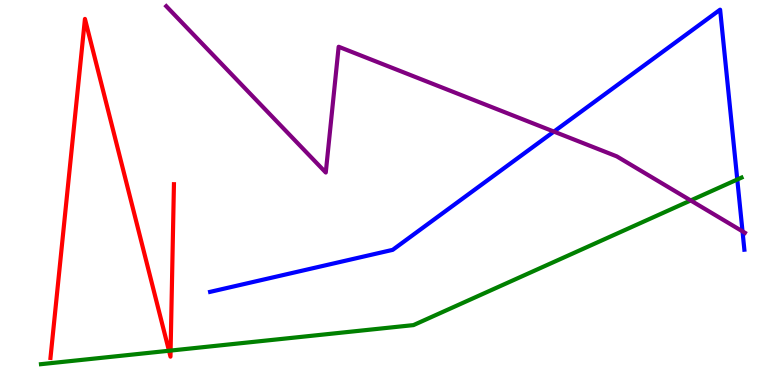[{'lines': ['blue', 'red'], 'intersections': []}, {'lines': ['green', 'red'], 'intersections': [{'x': 2.18, 'y': 0.89}, {'x': 2.2, 'y': 0.894}]}, {'lines': ['purple', 'red'], 'intersections': []}, {'lines': ['blue', 'green'], 'intersections': [{'x': 9.51, 'y': 5.34}]}, {'lines': ['blue', 'purple'], 'intersections': [{'x': 7.15, 'y': 6.58}, {'x': 9.58, 'y': 3.99}]}, {'lines': ['green', 'purple'], 'intersections': [{'x': 8.91, 'y': 4.79}]}]